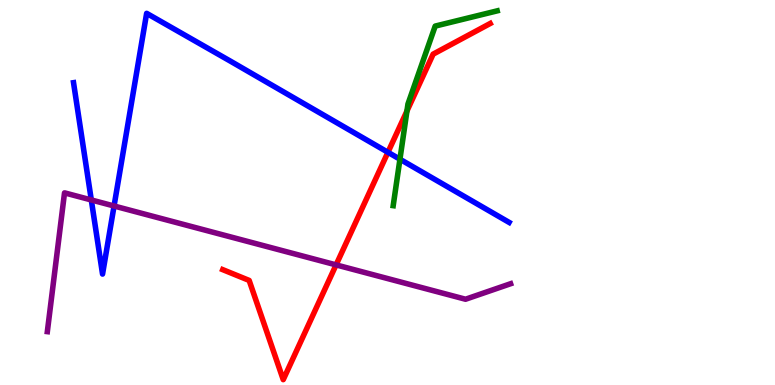[{'lines': ['blue', 'red'], 'intersections': [{'x': 5.01, 'y': 6.04}]}, {'lines': ['green', 'red'], 'intersections': [{'x': 5.25, 'y': 7.12}]}, {'lines': ['purple', 'red'], 'intersections': [{'x': 4.34, 'y': 3.12}]}, {'lines': ['blue', 'green'], 'intersections': [{'x': 5.16, 'y': 5.86}]}, {'lines': ['blue', 'purple'], 'intersections': [{'x': 1.18, 'y': 4.81}, {'x': 1.47, 'y': 4.65}]}, {'lines': ['green', 'purple'], 'intersections': []}]